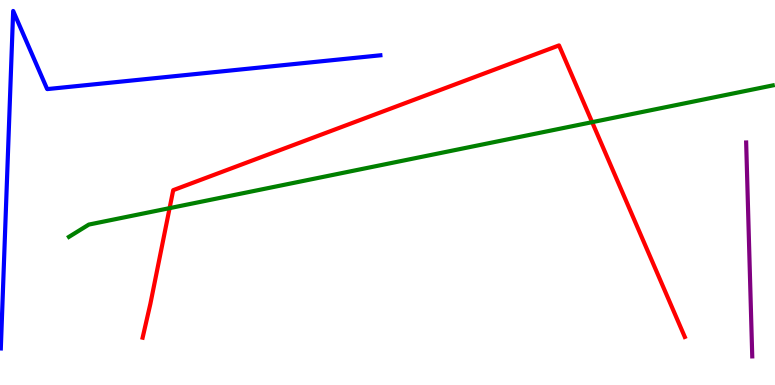[{'lines': ['blue', 'red'], 'intersections': []}, {'lines': ['green', 'red'], 'intersections': [{'x': 2.19, 'y': 4.59}, {'x': 7.64, 'y': 6.83}]}, {'lines': ['purple', 'red'], 'intersections': []}, {'lines': ['blue', 'green'], 'intersections': []}, {'lines': ['blue', 'purple'], 'intersections': []}, {'lines': ['green', 'purple'], 'intersections': []}]